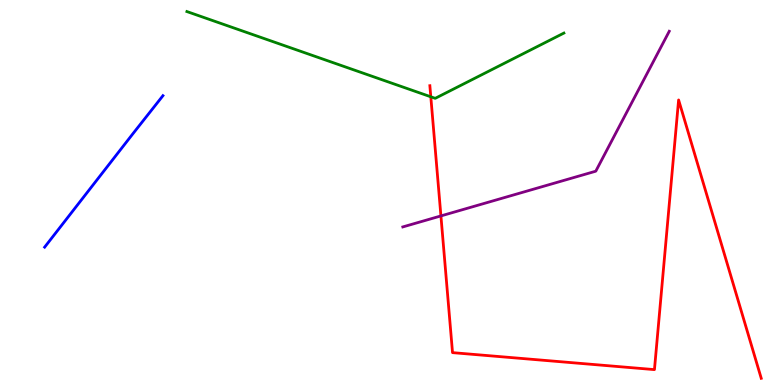[{'lines': ['blue', 'red'], 'intersections': []}, {'lines': ['green', 'red'], 'intersections': [{'x': 5.56, 'y': 7.49}]}, {'lines': ['purple', 'red'], 'intersections': [{'x': 5.69, 'y': 4.39}]}, {'lines': ['blue', 'green'], 'intersections': []}, {'lines': ['blue', 'purple'], 'intersections': []}, {'lines': ['green', 'purple'], 'intersections': []}]